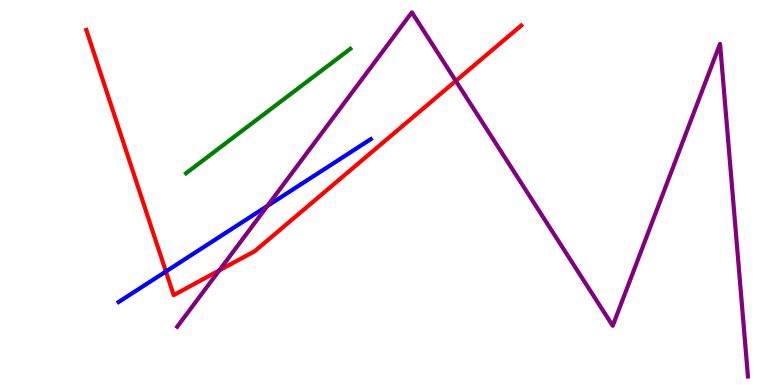[{'lines': ['blue', 'red'], 'intersections': [{'x': 2.14, 'y': 2.95}]}, {'lines': ['green', 'red'], 'intersections': []}, {'lines': ['purple', 'red'], 'intersections': [{'x': 2.83, 'y': 2.98}, {'x': 5.88, 'y': 7.9}]}, {'lines': ['blue', 'green'], 'intersections': []}, {'lines': ['blue', 'purple'], 'intersections': [{'x': 3.45, 'y': 4.65}]}, {'lines': ['green', 'purple'], 'intersections': []}]